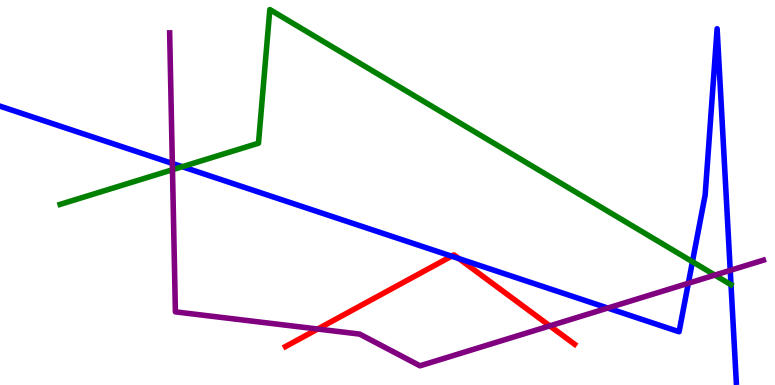[{'lines': ['blue', 'red'], 'intersections': [{'x': 5.83, 'y': 3.35}, {'x': 5.92, 'y': 3.28}]}, {'lines': ['green', 'red'], 'intersections': []}, {'lines': ['purple', 'red'], 'intersections': [{'x': 4.1, 'y': 1.45}, {'x': 7.09, 'y': 1.54}]}, {'lines': ['blue', 'green'], 'intersections': [{'x': 2.35, 'y': 5.67}, {'x': 8.93, 'y': 3.2}]}, {'lines': ['blue', 'purple'], 'intersections': [{'x': 2.22, 'y': 5.76}, {'x': 7.84, 'y': 2.0}, {'x': 8.88, 'y': 2.64}, {'x': 9.42, 'y': 2.98}]}, {'lines': ['green', 'purple'], 'intersections': [{'x': 2.23, 'y': 5.59}, {'x': 9.22, 'y': 2.85}]}]